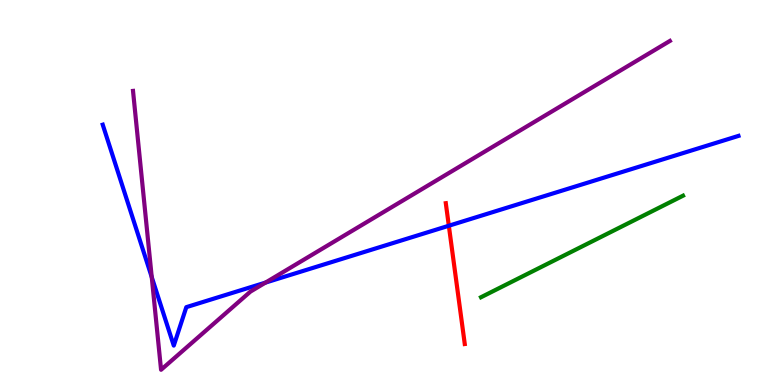[{'lines': ['blue', 'red'], 'intersections': [{'x': 5.79, 'y': 4.14}]}, {'lines': ['green', 'red'], 'intersections': []}, {'lines': ['purple', 'red'], 'intersections': []}, {'lines': ['blue', 'green'], 'intersections': []}, {'lines': ['blue', 'purple'], 'intersections': [{'x': 1.96, 'y': 2.8}, {'x': 3.43, 'y': 2.66}]}, {'lines': ['green', 'purple'], 'intersections': []}]